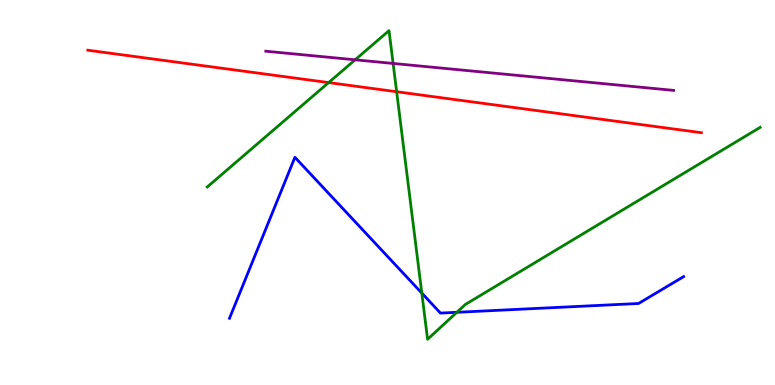[{'lines': ['blue', 'red'], 'intersections': []}, {'lines': ['green', 'red'], 'intersections': [{'x': 4.24, 'y': 7.85}, {'x': 5.12, 'y': 7.62}]}, {'lines': ['purple', 'red'], 'intersections': []}, {'lines': ['blue', 'green'], 'intersections': [{'x': 5.44, 'y': 2.39}, {'x': 5.89, 'y': 1.89}]}, {'lines': ['blue', 'purple'], 'intersections': []}, {'lines': ['green', 'purple'], 'intersections': [{'x': 4.58, 'y': 8.45}, {'x': 5.07, 'y': 8.35}]}]